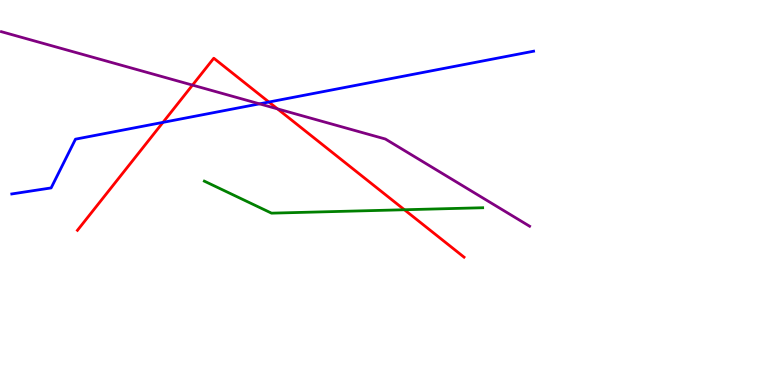[{'lines': ['blue', 'red'], 'intersections': [{'x': 2.1, 'y': 6.82}, {'x': 3.47, 'y': 7.35}]}, {'lines': ['green', 'red'], 'intersections': [{'x': 5.22, 'y': 4.55}]}, {'lines': ['purple', 'red'], 'intersections': [{'x': 2.48, 'y': 7.79}, {'x': 3.58, 'y': 7.17}]}, {'lines': ['blue', 'green'], 'intersections': []}, {'lines': ['blue', 'purple'], 'intersections': [{'x': 3.35, 'y': 7.3}]}, {'lines': ['green', 'purple'], 'intersections': []}]